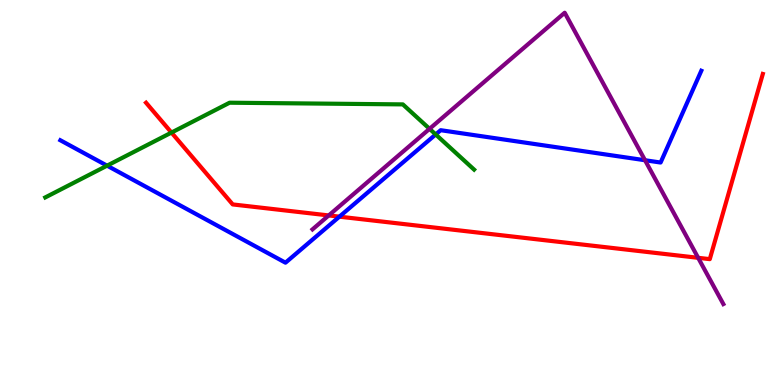[{'lines': ['blue', 'red'], 'intersections': [{'x': 4.38, 'y': 4.37}]}, {'lines': ['green', 'red'], 'intersections': [{'x': 2.21, 'y': 6.56}]}, {'lines': ['purple', 'red'], 'intersections': [{'x': 4.24, 'y': 4.4}, {'x': 9.01, 'y': 3.3}]}, {'lines': ['blue', 'green'], 'intersections': [{'x': 1.38, 'y': 5.7}, {'x': 5.62, 'y': 6.51}]}, {'lines': ['blue', 'purple'], 'intersections': [{'x': 8.32, 'y': 5.84}]}, {'lines': ['green', 'purple'], 'intersections': [{'x': 5.54, 'y': 6.65}]}]